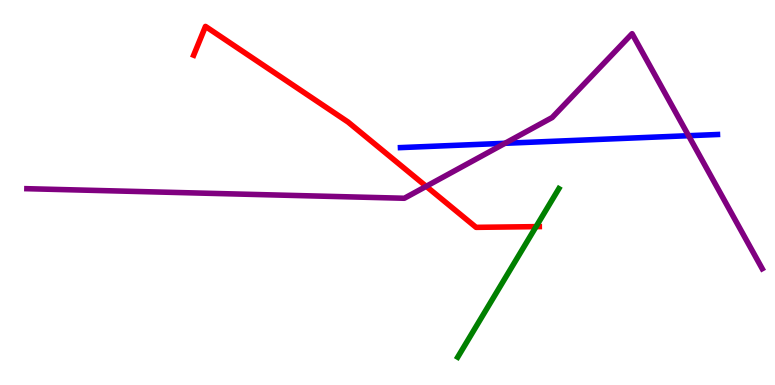[{'lines': ['blue', 'red'], 'intersections': []}, {'lines': ['green', 'red'], 'intersections': [{'x': 6.92, 'y': 4.11}]}, {'lines': ['purple', 'red'], 'intersections': [{'x': 5.5, 'y': 5.16}]}, {'lines': ['blue', 'green'], 'intersections': []}, {'lines': ['blue', 'purple'], 'intersections': [{'x': 6.52, 'y': 6.28}, {'x': 8.88, 'y': 6.48}]}, {'lines': ['green', 'purple'], 'intersections': []}]